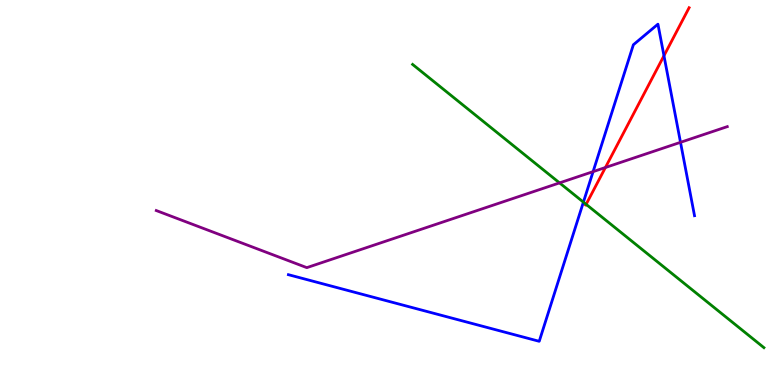[{'lines': ['blue', 'red'], 'intersections': [{'x': 8.57, 'y': 8.55}]}, {'lines': ['green', 'red'], 'intersections': [{'x': 7.56, 'y': 4.69}]}, {'lines': ['purple', 'red'], 'intersections': [{'x': 7.81, 'y': 5.65}]}, {'lines': ['blue', 'green'], 'intersections': [{'x': 7.53, 'y': 4.75}]}, {'lines': ['blue', 'purple'], 'intersections': [{'x': 7.65, 'y': 5.54}, {'x': 8.78, 'y': 6.3}]}, {'lines': ['green', 'purple'], 'intersections': [{'x': 7.22, 'y': 5.25}]}]